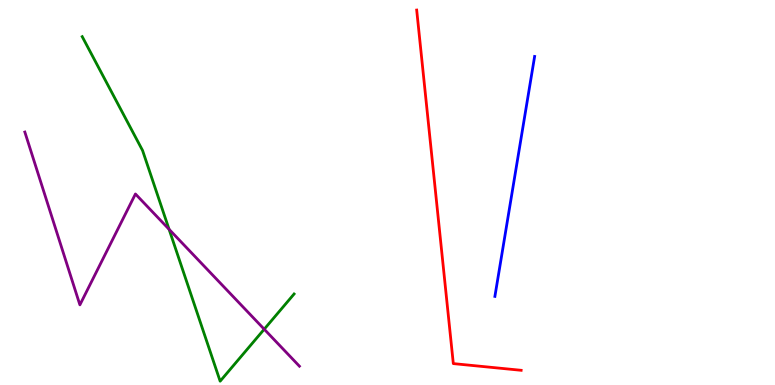[{'lines': ['blue', 'red'], 'intersections': []}, {'lines': ['green', 'red'], 'intersections': []}, {'lines': ['purple', 'red'], 'intersections': []}, {'lines': ['blue', 'green'], 'intersections': []}, {'lines': ['blue', 'purple'], 'intersections': []}, {'lines': ['green', 'purple'], 'intersections': [{'x': 2.18, 'y': 4.04}, {'x': 3.41, 'y': 1.45}]}]